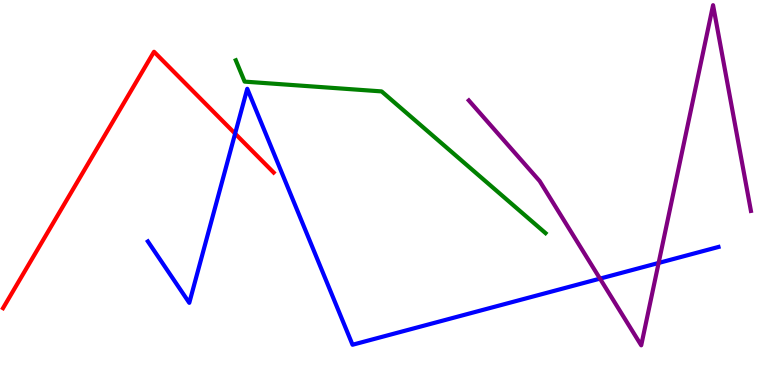[{'lines': ['blue', 'red'], 'intersections': [{'x': 3.03, 'y': 6.53}]}, {'lines': ['green', 'red'], 'intersections': []}, {'lines': ['purple', 'red'], 'intersections': []}, {'lines': ['blue', 'green'], 'intersections': []}, {'lines': ['blue', 'purple'], 'intersections': [{'x': 7.74, 'y': 2.76}, {'x': 8.5, 'y': 3.17}]}, {'lines': ['green', 'purple'], 'intersections': []}]